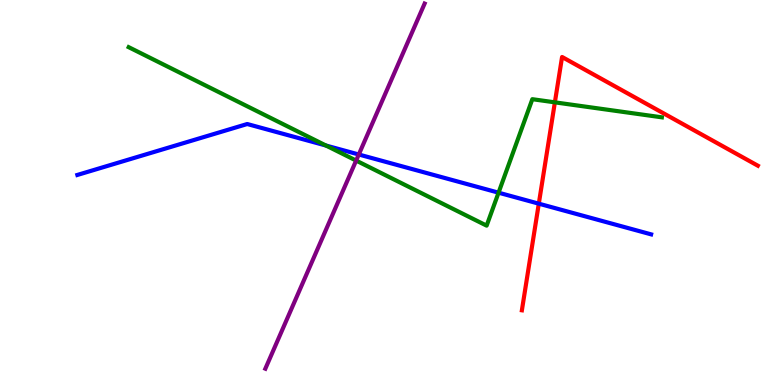[{'lines': ['blue', 'red'], 'intersections': [{'x': 6.95, 'y': 4.71}]}, {'lines': ['green', 'red'], 'intersections': [{'x': 7.16, 'y': 7.34}]}, {'lines': ['purple', 'red'], 'intersections': []}, {'lines': ['blue', 'green'], 'intersections': [{'x': 4.21, 'y': 6.22}, {'x': 6.43, 'y': 5.0}]}, {'lines': ['blue', 'purple'], 'intersections': [{'x': 4.63, 'y': 5.99}]}, {'lines': ['green', 'purple'], 'intersections': [{'x': 4.6, 'y': 5.83}]}]